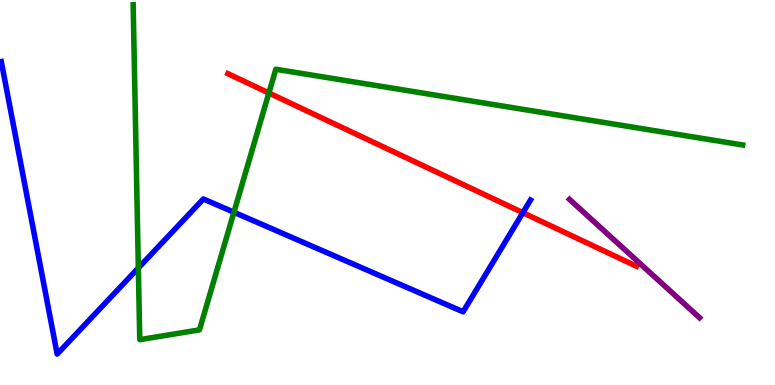[{'lines': ['blue', 'red'], 'intersections': [{'x': 6.75, 'y': 4.48}]}, {'lines': ['green', 'red'], 'intersections': [{'x': 3.47, 'y': 7.58}]}, {'lines': ['purple', 'red'], 'intersections': []}, {'lines': ['blue', 'green'], 'intersections': [{'x': 1.79, 'y': 3.04}, {'x': 3.02, 'y': 4.49}]}, {'lines': ['blue', 'purple'], 'intersections': []}, {'lines': ['green', 'purple'], 'intersections': []}]